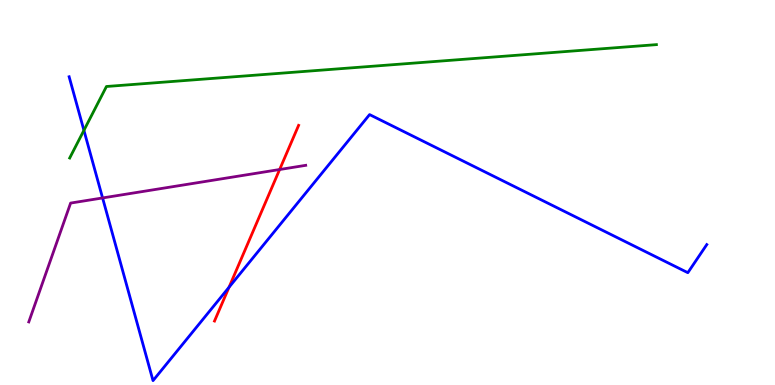[{'lines': ['blue', 'red'], 'intersections': [{'x': 2.96, 'y': 2.54}]}, {'lines': ['green', 'red'], 'intersections': []}, {'lines': ['purple', 'red'], 'intersections': [{'x': 3.61, 'y': 5.6}]}, {'lines': ['blue', 'green'], 'intersections': [{'x': 1.08, 'y': 6.61}]}, {'lines': ['blue', 'purple'], 'intersections': [{'x': 1.32, 'y': 4.86}]}, {'lines': ['green', 'purple'], 'intersections': []}]